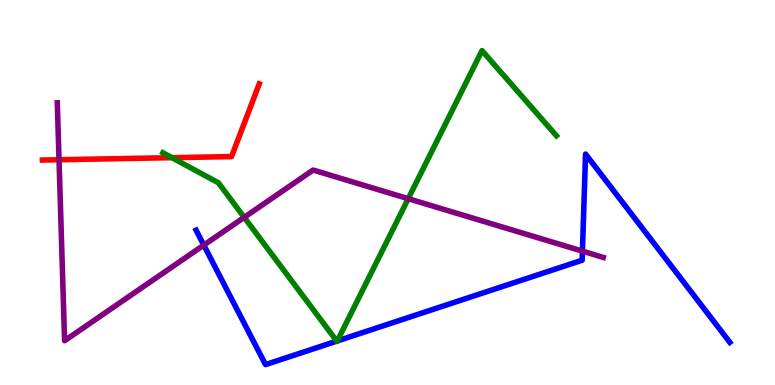[{'lines': ['blue', 'red'], 'intersections': []}, {'lines': ['green', 'red'], 'intersections': [{'x': 2.22, 'y': 5.9}]}, {'lines': ['purple', 'red'], 'intersections': [{'x': 0.762, 'y': 5.85}]}, {'lines': ['blue', 'green'], 'intersections': [{'x': 4.35, 'y': 1.14}, {'x': 4.35, 'y': 1.14}]}, {'lines': ['blue', 'purple'], 'intersections': [{'x': 2.63, 'y': 3.63}, {'x': 7.52, 'y': 3.48}]}, {'lines': ['green', 'purple'], 'intersections': [{'x': 3.15, 'y': 4.35}, {'x': 5.27, 'y': 4.84}]}]